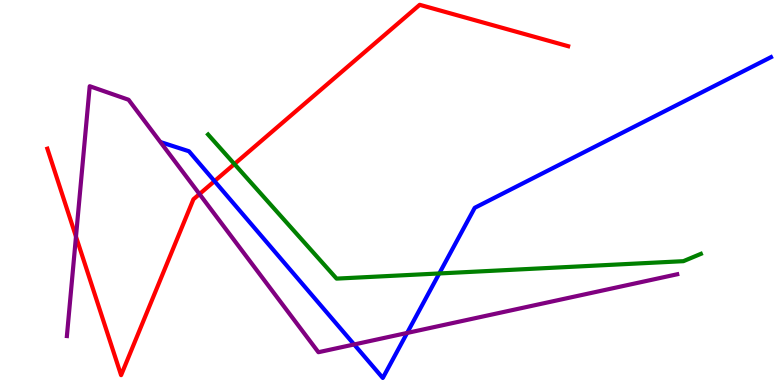[{'lines': ['blue', 'red'], 'intersections': [{'x': 2.77, 'y': 5.29}]}, {'lines': ['green', 'red'], 'intersections': [{'x': 3.02, 'y': 5.74}]}, {'lines': ['purple', 'red'], 'intersections': [{'x': 0.98, 'y': 3.85}, {'x': 2.57, 'y': 4.96}]}, {'lines': ['blue', 'green'], 'intersections': [{'x': 5.67, 'y': 2.9}]}, {'lines': ['blue', 'purple'], 'intersections': [{'x': 4.57, 'y': 1.05}, {'x': 5.25, 'y': 1.35}]}, {'lines': ['green', 'purple'], 'intersections': []}]